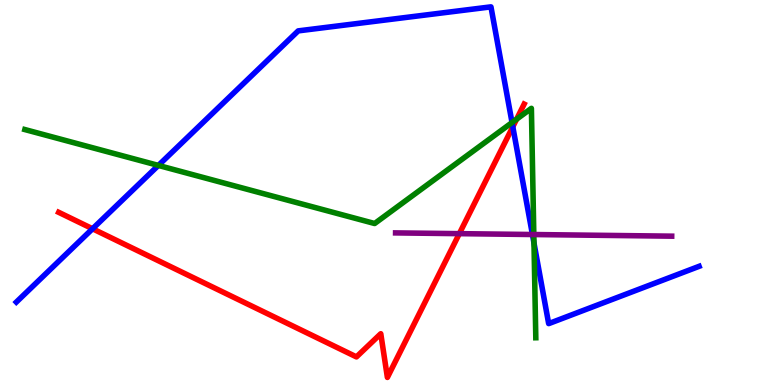[{'lines': ['blue', 'red'], 'intersections': [{'x': 1.19, 'y': 4.06}, {'x': 6.62, 'y': 6.71}]}, {'lines': ['green', 'red'], 'intersections': [{'x': 6.67, 'y': 6.9}]}, {'lines': ['purple', 'red'], 'intersections': [{'x': 5.93, 'y': 3.93}]}, {'lines': ['blue', 'green'], 'intersections': [{'x': 2.04, 'y': 5.7}, {'x': 6.61, 'y': 6.82}, {'x': 6.89, 'y': 3.69}]}, {'lines': ['blue', 'purple'], 'intersections': [{'x': 6.87, 'y': 3.91}]}, {'lines': ['green', 'purple'], 'intersections': [{'x': 6.89, 'y': 3.91}]}]